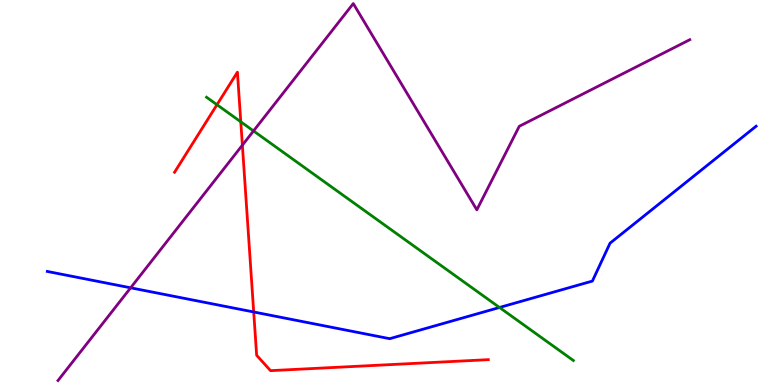[{'lines': ['blue', 'red'], 'intersections': [{'x': 3.27, 'y': 1.9}]}, {'lines': ['green', 'red'], 'intersections': [{'x': 2.8, 'y': 7.28}, {'x': 3.11, 'y': 6.84}]}, {'lines': ['purple', 'red'], 'intersections': [{'x': 3.13, 'y': 6.23}]}, {'lines': ['blue', 'green'], 'intersections': [{'x': 6.45, 'y': 2.01}]}, {'lines': ['blue', 'purple'], 'intersections': [{'x': 1.69, 'y': 2.52}]}, {'lines': ['green', 'purple'], 'intersections': [{'x': 3.27, 'y': 6.6}]}]